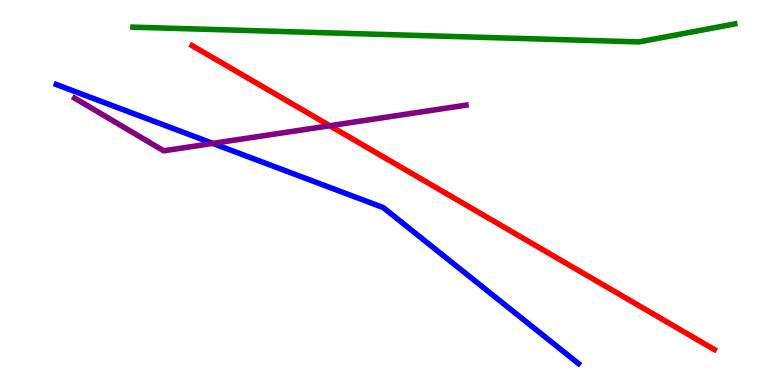[{'lines': ['blue', 'red'], 'intersections': []}, {'lines': ['green', 'red'], 'intersections': []}, {'lines': ['purple', 'red'], 'intersections': [{'x': 4.26, 'y': 6.73}]}, {'lines': ['blue', 'green'], 'intersections': []}, {'lines': ['blue', 'purple'], 'intersections': [{'x': 2.75, 'y': 6.28}]}, {'lines': ['green', 'purple'], 'intersections': []}]